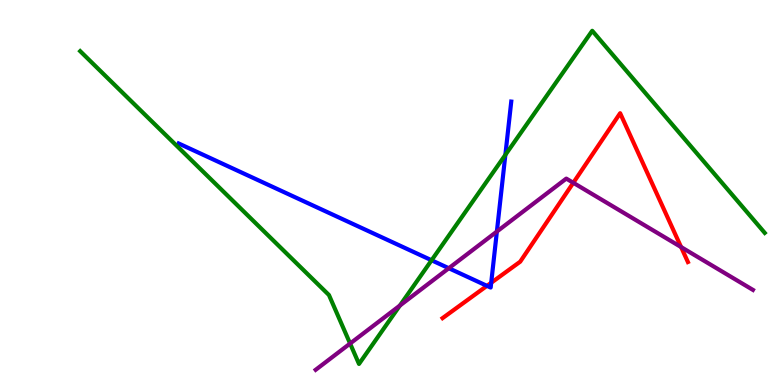[{'lines': ['blue', 'red'], 'intersections': [{'x': 6.28, 'y': 2.58}, {'x': 6.34, 'y': 2.66}]}, {'lines': ['green', 'red'], 'intersections': []}, {'lines': ['purple', 'red'], 'intersections': [{'x': 7.4, 'y': 5.25}, {'x': 8.79, 'y': 3.58}]}, {'lines': ['blue', 'green'], 'intersections': [{'x': 5.57, 'y': 3.24}, {'x': 6.52, 'y': 5.98}]}, {'lines': ['blue', 'purple'], 'intersections': [{'x': 5.79, 'y': 3.03}, {'x': 6.41, 'y': 3.99}]}, {'lines': ['green', 'purple'], 'intersections': [{'x': 4.52, 'y': 1.08}, {'x': 5.16, 'y': 2.06}]}]